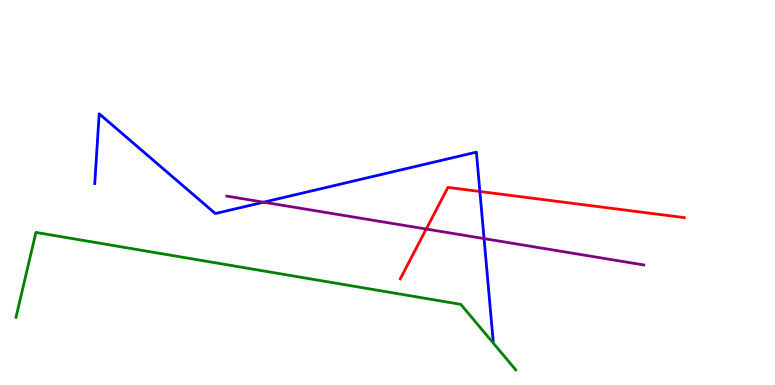[{'lines': ['blue', 'red'], 'intersections': [{'x': 6.19, 'y': 5.03}]}, {'lines': ['green', 'red'], 'intersections': []}, {'lines': ['purple', 'red'], 'intersections': [{'x': 5.5, 'y': 4.05}]}, {'lines': ['blue', 'green'], 'intersections': []}, {'lines': ['blue', 'purple'], 'intersections': [{'x': 3.4, 'y': 4.75}, {'x': 6.25, 'y': 3.8}]}, {'lines': ['green', 'purple'], 'intersections': []}]